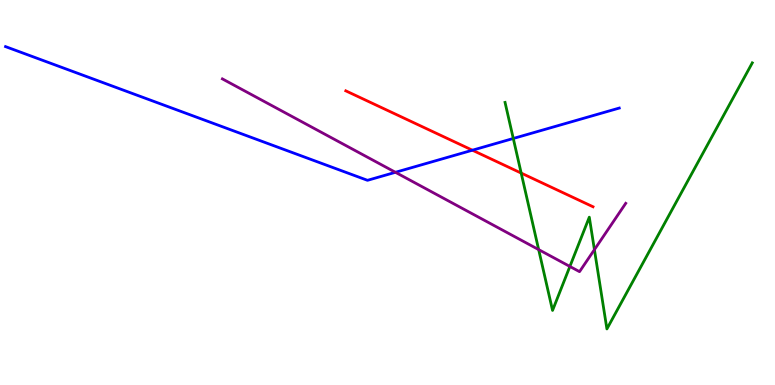[{'lines': ['blue', 'red'], 'intersections': [{'x': 6.1, 'y': 6.1}]}, {'lines': ['green', 'red'], 'intersections': [{'x': 6.72, 'y': 5.5}]}, {'lines': ['purple', 'red'], 'intersections': []}, {'lines': ['blue', 'green'], 'intersections': [{'x': 6.62, 'y': 6.4}]}, {'lines': ['blue', 'purple'], 'intersections': [{'x': 5.1, 'y': 5.52}]}, {'lines': ['green', 'purple'], 'intersections': [{'x': 6.95, 'y': 3.52}, {'x': 7.35, 'y': 3.08}, {'x': 7.67, 'y': 3.52}]}]